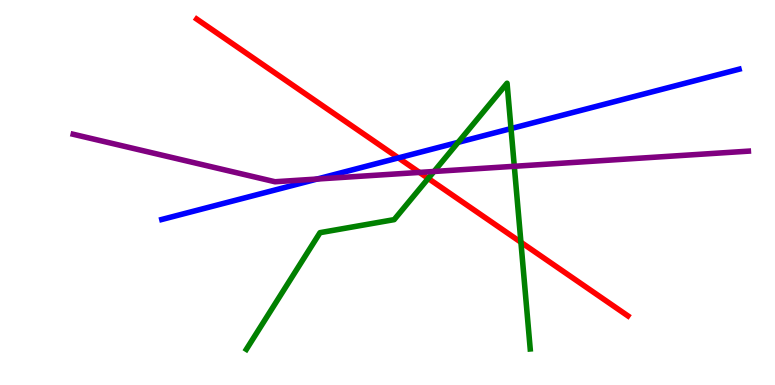[{'lines': ['blue', 'red'], 'intersections': [{'x': 5.14, 'y': 5.9}]}, {'lines': ['green', 'red'], 'intersections': [{'x': 5.53, 'y': 5.37}, {'x': 6.72, 'y': 3.71}]}, {'lines': ['purple', 'red'], 'intersections': [{'x': 5.41, 'y': 5.52}]}, {'lines': ['blue', 'green'], 'intersections': [{'x': 5.91, 'y': 6.3}, {'x': 6.59, 'y': 6.66}]}, {'lines': ['blue', 'purple'], 'intersections': [{'x': 4.09, 'y': 5.35}]}, {'lines': ['green', 'purple'], 'intersections': [{'x': 5.6, 'y': 5.55}, {'x': 6.64, 'y': 5.68}]}]